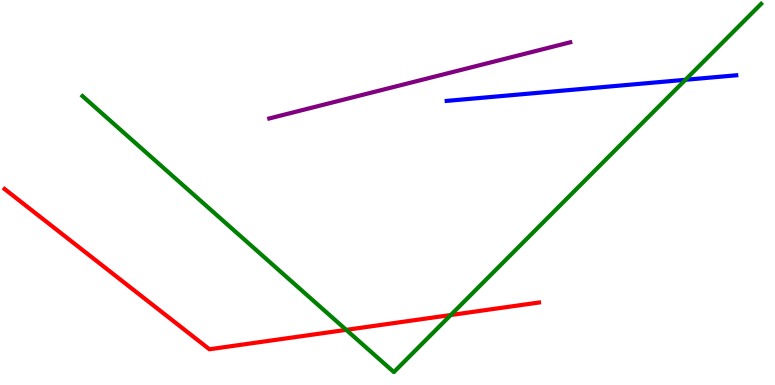[{'lines': ['blue', 'red'], 'intersections': []}, {'lines': ['green', 'red'], 'intersections': [{'x': 4.47, 'y': 1.43}, {'x': 5.82, 'y': 1.82}]}, {'lines': ['purple', 'red'], 'intersections': []}, {'lines': ['blue', 'green'], 'intersections': [{'x': 8.84, 'y': 7.93}]}, {'lines': ['blue', 'purple'], 'intersections': []}, {'lines': ['green', 'purple'], 'intersections': []}]